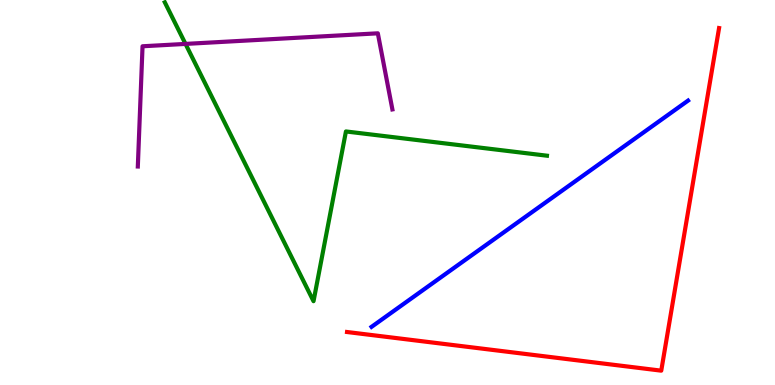[{'lines': ['blue', 'red'], 'intersections': []}, {'lines': ['green', 'red'], 'intersections': []}, {'lines': ['purple', 'red'], 'intersections': []}, {'lines': ['blue', 'green'], 'intersections': []}, {'lines': ['blue', 'purple'], 'intersections': []}, {'lines': ['green', 'purple'], 'intersections': [{'x': 2.39, 'y': 8.86}]}]